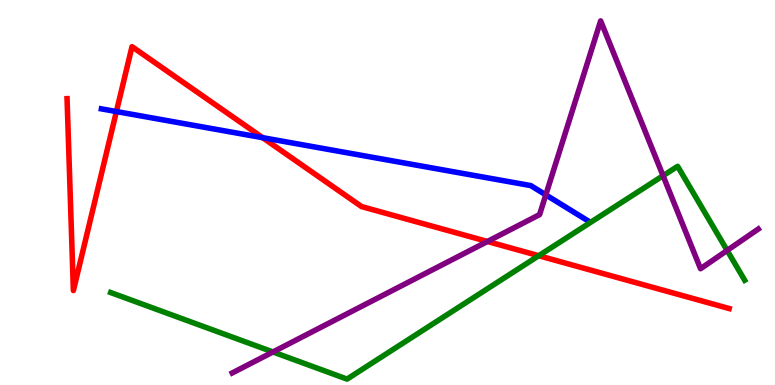[{'lines': ['blue', 'red'], 'intersections': [{'x': 1.5, 'y': 7.1}, {'x': 3.39, 'y': 6.42}]}, {'lines': ['green', 'red'], 'intersections': [{'x': 6.95, 'y': 3.36}]}, {'lines': ['purple', 'red'], 'intersections': [{'x': 6.29, 'y': 3.73}]}, {'lines': ['blue', 'green'], 'intersections': []}, {'lines': ['blue', 'purple'], 'intersections': [{'x': 7.04, 'y': 4.94}]}, {'lines': ['green', 'purple'], 'intersections': [{'x': 3.52, 'y': 0.858}, {'x': 8.56, 'y': 5.44}, {'x': 9.38, 'y': 3.5}]}]